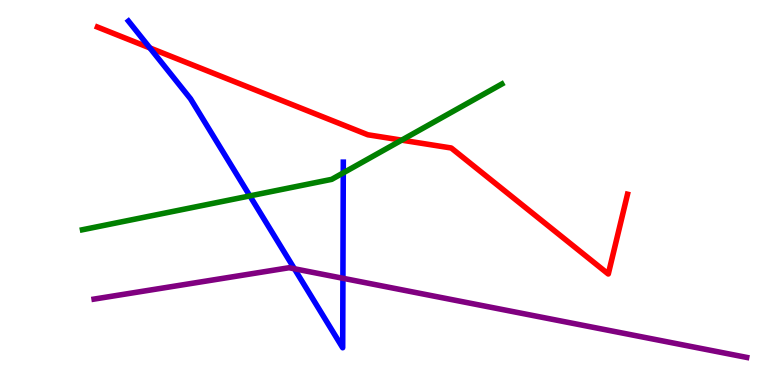[{'lines': ['blue', 'red'], 'intersections': [{'x': 1.93, 'y': 8.75}]}, {'lines': ['green', 'red'], 'intersections': [{'x': 5.18, 'y': 6.36}]}, {'lines': ['purple', 'red'], 'intersections': []}, {'lines': ['blue', 'green'], 'intersections': [{'x': 3.22, 'y': 4.91}, {'x': 4.43, 'y': 5.51}]}, {'lines': ['blue', 'purple'], 'intersections': [{'x': 3.8, 'y': 3.02}, {'x': 4.42, 'y': 2.77}]}, {'lines': ['green', 'purple'], 'intersections': []}]